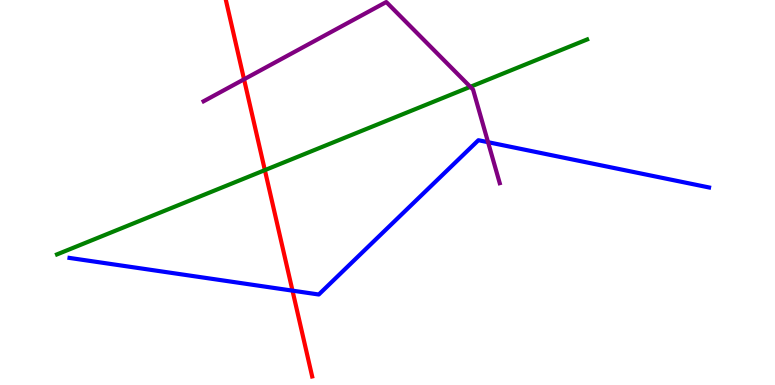[{'lines': ['blue', 'red'], 'intersections': [{'x': 3.77, 'y': 2.45}]}, {'lines': ['green', 'red'], 'intersections': [{'x': 3.42, 'y': 5.58}]}, {'lines': ['purple', 'red'], 'intersections': [{'x': 3.15, 'y': 7.94}]}, {'lines': ['blue', 'green'], 'intersections': []}, {'lines': ['blue', 'purple'], 'intersections': [{'x': 6.3, 'y': 6.31}]}, {'lines': ['green', 'purple'], 'intersections': [{'x': 6.07, 'y': 7.74}]}]